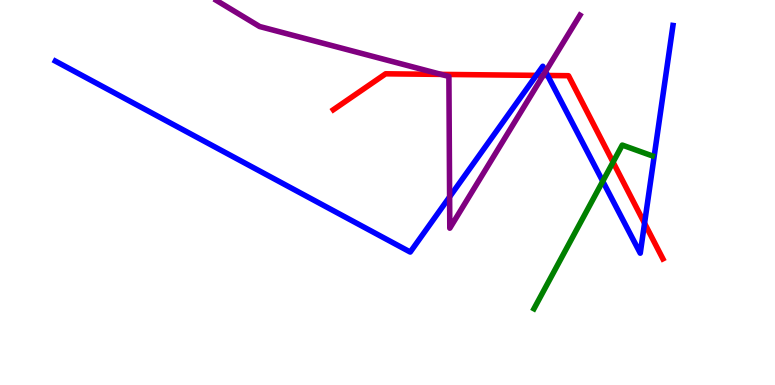[{'lines': ['blue', 'red'], 'intersections': [{'x': 6.92, 'y': 8.04}, {'x': 7.07, 'y': 8.04}, {'x': 8.32, 'y': 4.2}]}, {'lines': ['green', 'red'], 'intersections': [{'x': 7.91, 'y': 5.79}]}, {'lines': ['purple', 'red'], 'intersections': [{'x': 5.69, 'y': 8.07}, {'x': 7.01, 'y': 8.04}]}, {'lines': ['blue', 'green'], 'intersections': [{'x': 7.78, 'y': 5.29}]}, {'lines': ['blue', 'purple'], 'intersections': [{'x': 5.8, 'y': 4.89}, {'x': 7.04, 'y': 8.14}]}, {'lines': ['green', 'purple'], 'intersections': []}]